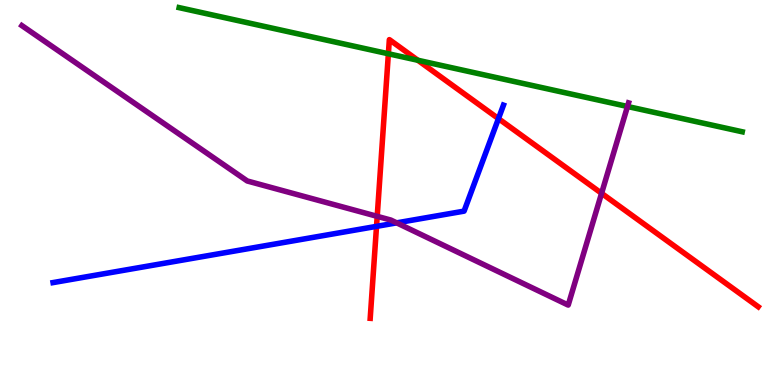[{'lines': ['blue', 'red'], 'intersections': [{'x': 4.86, 'y': 4.12}, {'x': 6.43, 'y': 6.92}]}, {'lines': ['green', 'red'], 'intersections': [{'x': 5.01, 'y': 8.6}, {'x': 5.39, 'y': 8.43}]}, {'lines': ['purple', 'red'], 'intersections': [{'x': 4.87, 'y': 4.38}, {'x': 7.76, 'y': 4.98}]}, {'lines': ['blue', 'green'], 'intersections': []}, {'lines': ['blue', 'purple'], 'intersections': [{'x': 5.12, 'y': 4.21}]}, {'lines': ['green', 'purple'], 'intersections': [{'x': 8.1, 'y': 7.23}]}]